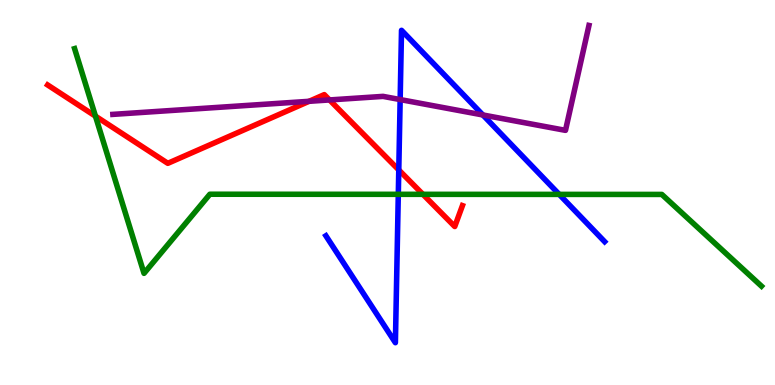[{'lines': ['blue', 'red'], 'intersections': [{'x': 5.15, 'y': 5.59}]}, {'lines': ['green', 'red'], 'intersections': [{'x': 1.23, 'y': 6.98}, {'x': 5.46, 'y': 4.95}]}, {'lines': ['purple', 'red'], 'intersections': [{'x': 3.99, 'y': 7.37}, {'x': 4.25, 'y': 7.4}]}, {'lines': ['blue', 'green'], 'intersections': [{'x': 5.14, 'y': 4.95}, {'x': 7.22, 'y': 4.95}]}, {'lines': ['blue', 'purple'], 'intersections': [{'x': 5.16, 'y': 7.41}, {'x': 6.23, 'y': 7.01}]}, {'lines': ['green', 'purple'], 'intersections': []}]